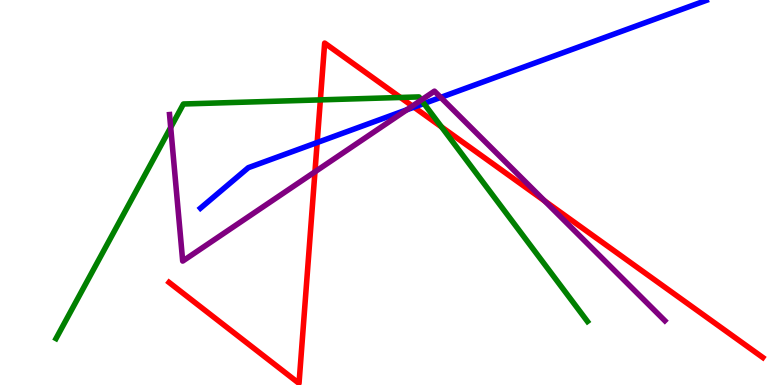[{'lines': ['blue', 'red'], 'intersections': [{'x': 4.09, 'y': 6.3}, {'x': 5.34, 'y': 7.22}]}, {'lines': ['green', 'red'], 'intersections': [{'x': 4.13, 'y': 7.41}, {'x': 5.17, 'y': 7.47}, {'x': 5.7, 'y': 6.7}]}, {'lines': ['purple', 'red'], 'intersections': [{'x': 4.06, 'y': 5.54}, {'x': 5.32, 'y': 7.25}, {'x': 7.03, 'y': 4.78}]}, {'lines': ['blue', 'green'], 'intersections': [{'x': 5.47, 'y': 7.31}]}, {'lines': ['blue', 'purple'], 'intersections': [{'x': 5.25, 'y': 7.15}, {'x': 5.69, 'y': 7.47}]}, {'lines': ['green', 'purple'], 'intersections': [{'x': 2.2, 'y': 6.69}, {'x': 5.44, 'y': 7.4}]}]